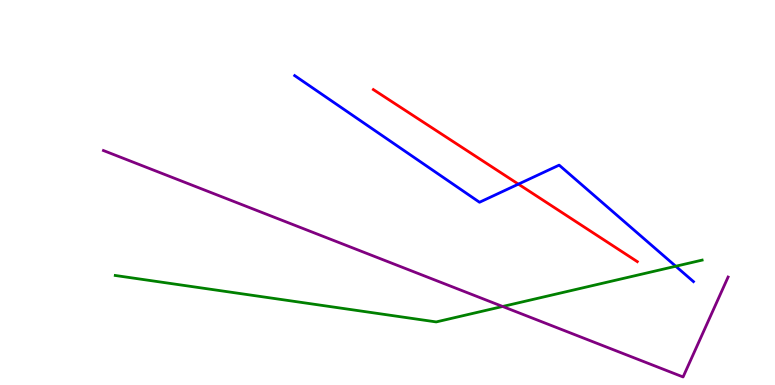[{'lines': ['blue', 'red'], 'intersections': [{'x': 6.69, 'y': 5.22}]}, {'lines': ['green', 'red'], 'intersections': []}, {'lines': ['purple', 'red'], 'intersections': []}, {'lines': ['blue', 'green'], 'intersections': [{'x': 8.72, 'y': 3.08}]}, {'lines': ['blue', 'purple'], 'intersections': []}, {'lines': ['green', 'purple'], 'intersections': [{'x': 6.49, 'y': 2.04}]}]